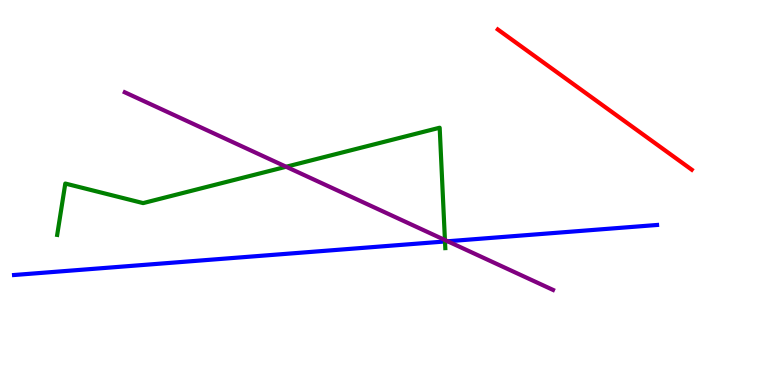[{'lines': ['blue', 'red'], 'intersections': []}, {'lines': ['green', 'red'], 'intersections': []}, {'lines': ['purple', 'red'], 'intersections': []}, {'lines': ['blue', 'green'], 'intersections': [{'x': 5.74, 'y': 3.73}]}, {'lines': ['blue', 'purple'], 'intersections': [{'x': 5.78, 'y': 3.73}]}, {'lines': ['green', 'purple'], 'intersections': [{'x': 3.69, 'y': 5.67}, {'x': 5.74, 'y': 3.77}]}]